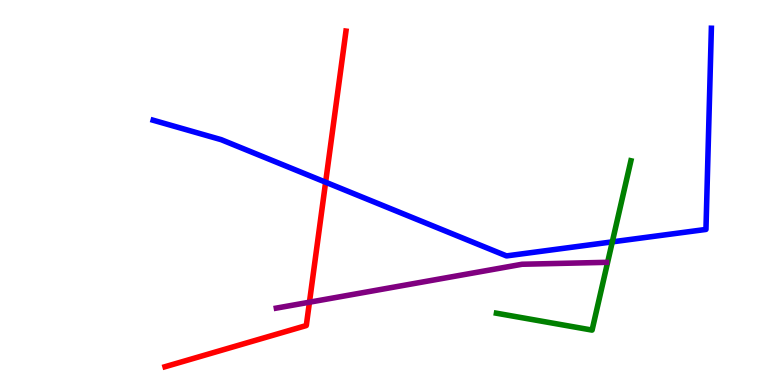[{'lines': ['blue', 'red'], 'intersections': [{'x': 4.2, 'y': 5.27}]}, {'lines': ['green', 'red'], 'intersections': []}, {'lines': ['purple', 'red'], 'intersections': [{'x': 3.99, 'y': 2.15}]}, {'lines': ['blue', 'green'], 'intersections': [{'x': 7.9, 'y': 3.72}]}, {'lines': ['blue', 'purple'], 'intersections': []}, {'lines': ['green', 'purple'], 'intersections': []}]